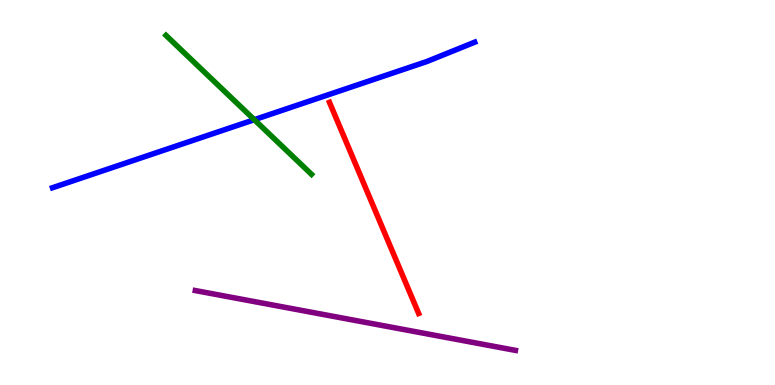[{'lines': ['blue', 'red'], 'intersections': []}, {'lines': ['green', 'red'], 'intersections': []}, {'lines': ['purple', 'red'], 'intersections': []}, {'lines': ['blue', 'green'], 'intersections': [{'x': 3.28, 'y': 6.89}]}, {'lines': ['blue', 'purple'], 'intersections': []}, {'lines': ['green', 'purple'], 'intersections': []}]